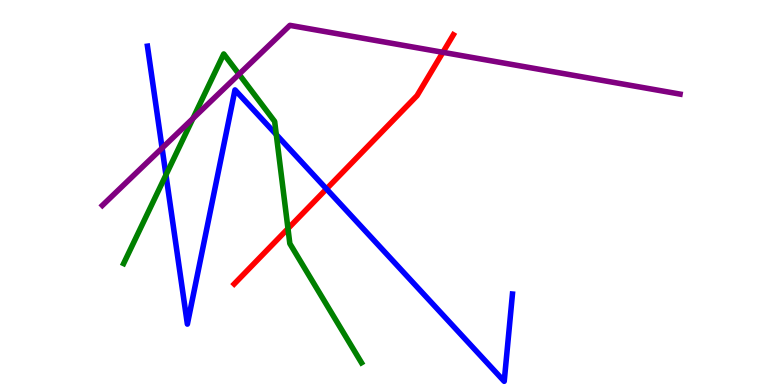[{'lines': ['blue', 'red'], 'intersections': [{'x': 4.21, 'y': 5.09}]}, {'lines': ['green', 'red'], 'intersections': [{'x': 3.72, 'y': 4.06}]}, {'lines': ['purple', 'red'], 'intersections': [{'x': 5.71, 'y': 8.64}]}, {'lines': ['blue', 'green'], 'intersections': [{'x': 2.14, 'y': 5.46}, {'x': 3.57, 'y': 6.5}]}, {'lines': ['blue', 'purple'], 'intersections': [{'x': 2.09, 'y': 6.15}]}, {'lines': ['green', 'purple'], 'intersections': [{'x': 2.49, 'y': 6.92}, {'x': 3.08, 'y': 8.07}]}]